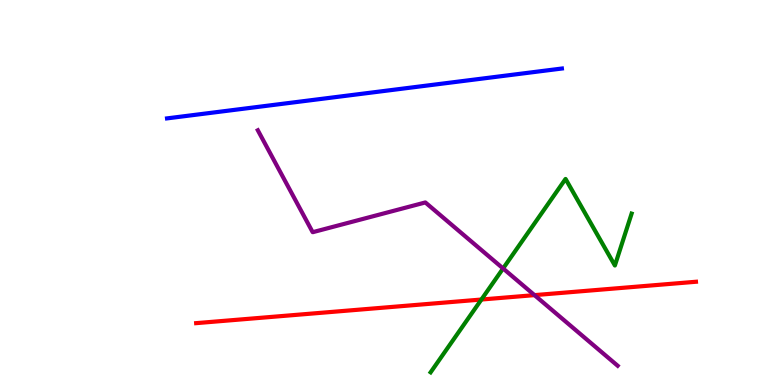[{'lines': ['blue', 'red'], 'intersections': []}, {'lines': ['green', 'red'], 'intersections': [{'x': 6.21, 'y': 2.22}]}, {'lines': ['purple', 'red'], 'intersections': [{'x': 6.9, 'y': 2.33}]}, {'lines': ['blue', 'green'], 'intersections': []}, {'lines': ['blue', 'purple'], 'intersections': []}, {'lines': ['green', 'purple'], 'intersections': [{'x': 6.49, 'y': 3.03}]}]